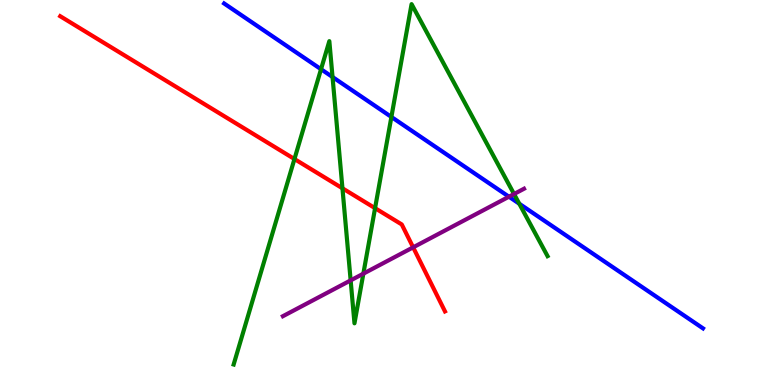[{'lines': ['blue', 'red'], 'intersections': []}, {'lines': ['green', 'red'], 'intersections': [{'x': 3.8, 'y': 5.87}, {'x': 4.42, 'y': 5.11}, {'x': 4.84, 'y': 4.59}]}, {'lines': ['purple', 'red'], 'intersections': [{'x': 5.33, 'y': 3.58}]}, {'lines': ['blue', 'green'], 'intersections': [{'x': 4.14, 'y': 8.2}, {'x': 4.29, 'y': 8.0}, {'x': 5.05, 'y': 6.96}, {'x': 6.7, 'y': 4.71}]}, {'lines': ['blue', 'purple'], 'intersections': [{'x': 6.57, 'y': 4.89}]}, {'lines': ['green', 'purple'], 'intersections': [{'x': 4.52, 'y': 2.72}, {'x': 4.69, 'y': 2.89}, {'x': 6.63, 'y': 4.96}]}]